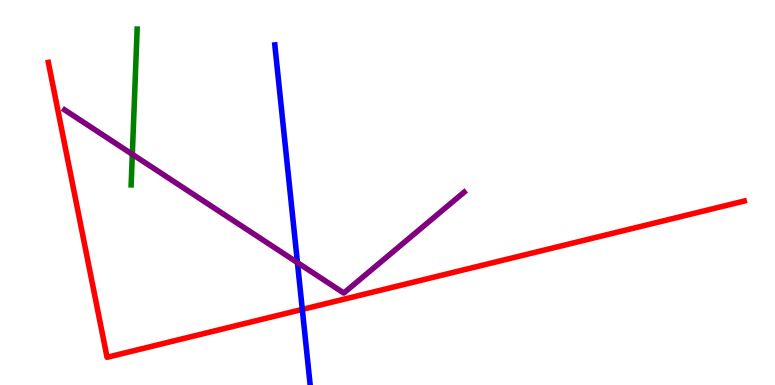[{'lines': ['blue', 'red'], 'intersections': [{'x': 3.9, 'y': 1.96}]}, {'lines': ['green', 'red'], 'intersections': []}, {'lines': ['purple', 'red'], 'intersections': []}, {'lines': ['blue', 'green'], 'intersections': []}, {'lines': ['blue', 'purple'], 'intersections': [{'x': 3.84, 'y': 3.18}]}, {'lines': ['green', 'purple'], 'intersections': [{'x': 1.71, 'y': 5.99}]}]